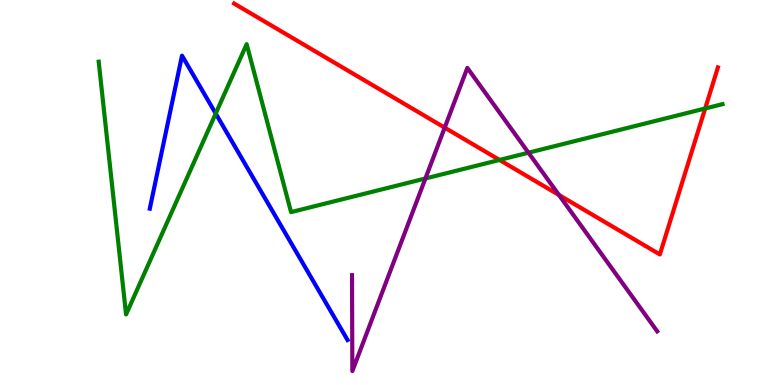[{'lines': ['blue', 'red'], 'intersections': []}, {'lines': ['green', 'red'], 'intersections': [{'x': 6.45, 'y': 5.85}, {'x': 9.1, 'y': 7.18}]}, {'lines': ['purple', 'red'], 'intersections': [{'x': 5.74, 'y': 6.68}, {'x': 7.21, 'y': 4.94}]}, {'lines': ['blue', 'green'], 'intersections': [{'x': 2.78, 'y': 7.05}]}, {'lines': ['blue', 'purple'], 'intersections': []}, {'lines': ['green', 'purple'], 'intersections': [{'x': 5.49, 'y': 5.36}, {'x': 6.82, 'y': 6.03}]}]